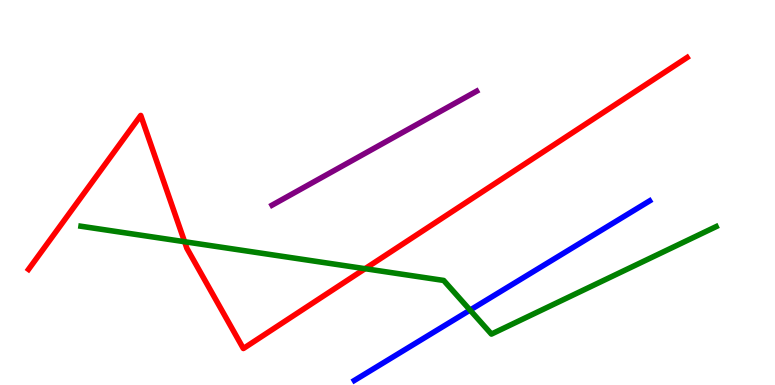[{'lines': ['blue', 'red'], 'intersections': []}, {'lines': ['green', 'red'], 'intersections': [{'x': 2.38, 'y': 3.72}, {'x': 4.71, 'y': 3.02}]}, {'lines': ['purple', 'red'], 'intersections': []}, {'lines': ['blue', 'green'], 'intersections': [{'x': 6.07, 'y': 1.95}]}, {'lines': ['blue', 'purple'], 'intersections': []}, {'lines': ['green', 'purple'], 'intersections': []}]